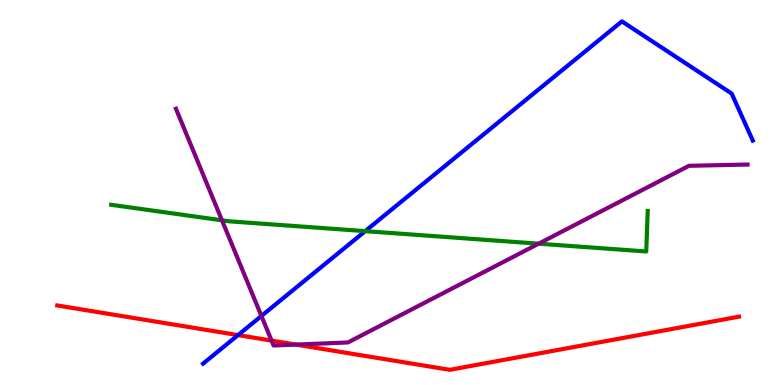[{'lines': ['blue', 'red'], 'intersections': [{'x': 3.07, 'y': 1.3}]}, {'lines': ['green', 'red'], 'intersections': []}, {'lines': ['purple', 'red'], 'intersections': [{'x': 3.5, 'y': 1.15}, {'x': 3.82, 'y': 1.05}]}, {'lines': ['blue', 'green'], 'intersections': [{'x': 4.71, 'y': 4.0}]}, {'lines': ['blue', 'purple'], 'intersections': [{'x': 3.37, 'y': 1.79}]}, {'lines': ['green', 'purple'], 'intersections': [{'x': 2.86, 'y': 4.28}, {'x': 6.95, 'y': 3.67}]}]